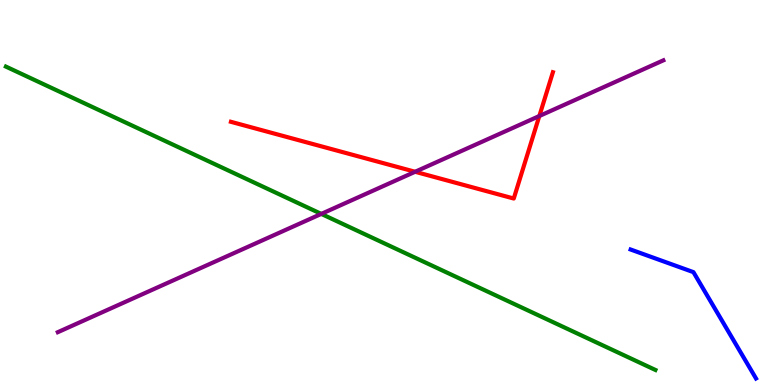[{'lines': ['blue', 'red'], 'intersections': []}, {'lines': ['green', 'red'], 'intersections': []}, {'lines': ['purple', 'red'], 'intersections': [{'x': 5.36, 'y': 5.54}, {'x': 6.96, 'y': 6.99}]}, {'lines': ['blue', 'green'], 'intersections': []}, {'lines': ['blue', 'purple'], 'intersections': []}, {'lines': ['green', 'purple'], 'intersections': [{'x': 4.15, 'y': 4.44}]}]